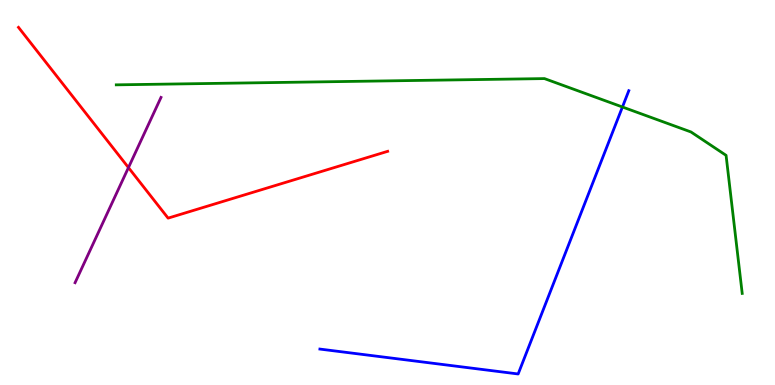[{'lines': ['blue', 'red'], 'intersections': []}, {'lines': ['green', 'red'], 'intersections': []}, {'lines': ['purple', 'red'], 'intersections': [{'x': 1.66, 'y': 5.65}]}, {'lines': ['blue', 'green'], 'intersections': [{'x': 8.03, 'y': 7.22}]}, {'lines': ['blue', 'purple'], 'intersections': []}, {'lines': ['green', 'purple'], 'intersections': []}]